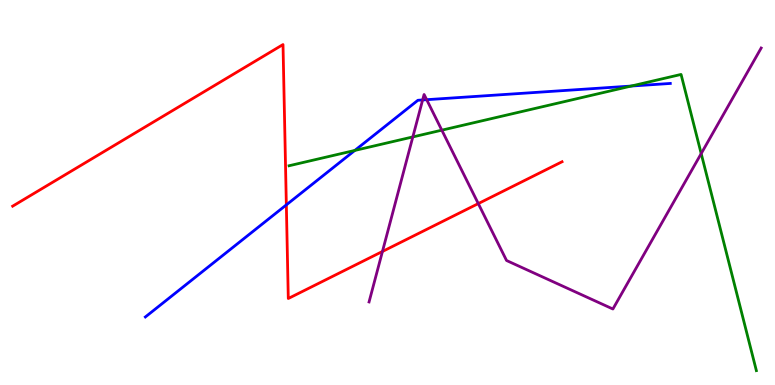[{'lines': ['blue', 'red'], 'intersections': [{'x': 3.69, 'y': 4.68}]}, {'lines': ['green', 'red'], 'intersections': []}, {'lines': ['purple', 'red'], 'intersections': [{'x': 4.93, 'y': 3.47}, {'x': 6.17, 'y': 4.71}]}, {'lines': ['blue', 'green'], 'intersections': [{'x': 4.58, 'y': 6.09}, {'x': 8.14, 'y': 7.76}]}, {'lines': ['blue', 'purple'], 'intersections': [{'x': 5.45, 'y': 7.4}, {'x': 5.51, 'y': 7.41}]}, {'lines': ['green', 'purple'], 'intersections': [{'x': 5.33, 'y': 6.44}, {'x': 5.7, 'y': 6.62}, {'x': 9.05, 'y': 6.01}]}]